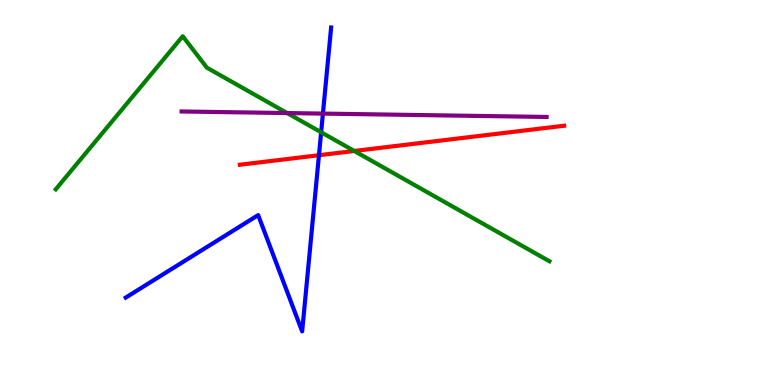[{'lines': ['blue', 'red'], 'intersections': [{'x': 4.12, 'y': 5.97}]}, {'lines': ['green', 'red'], 'intersections': [{'x': 4.57, 'y': 6.08}]}, {'lines': ['purple', 'red'], 'intersections': []}, {'lines': ['blue', 'green'], 'intersections': [{'x': 4.14, 'y': 6.56}]}, {'lines': ['blue', 'purple'], 'intersections': [{'x': 4.17, 'y': 7.05}]}, {'lines': ['green', 'purple'], 'intersections': [{'x': 3.71, 'y': 7.06}]}]